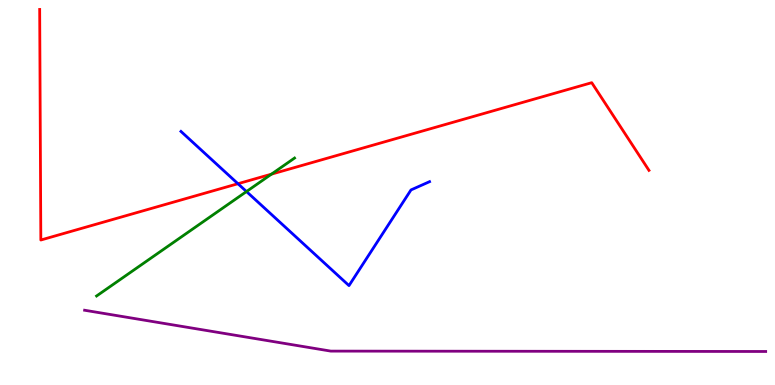[{'lines': ['blue', 'red'], 'intersections': [{'x': 3.07, 'y': 5.23}]}, {'lines': ['green', 'red'], 'intersections': [{'x': 3.5, 'y': 5.48}]}, {'lines': ['purple', 'red'], 'intersections': []}, {'lines': ['blue', 'green'], 'intersections': [{'x': 3.18, 'y': 5.02}]}, {'lines': ['blue', 'purple'], 'intersections': []}, {'lines': ['green', 'purple'], 'intersections': []}]